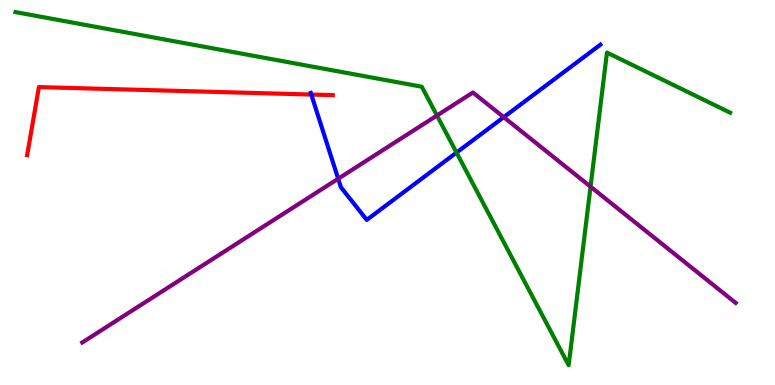[{'lines': ['blue', 'red'], 'intersections': [{'x': 4.02, 'y': 7.54}]}, {'lines': ['green', 'red'], 'intersections': []}, {'lines': ['purple', 'red'], 'intersections': []}, {'lines': ['blue', 'green'], 'intersections': [{'x': 5.89, 'y': 6.04}]}, {'lines': ['blue', 'purple'], 'intersections': [{'x': 4.36, 'y': 5.36}, {'x': 6.5, 'y': 6.96}]}, {'lines': ['green', 'purple'], 'intersections': [{'x': 5.64, 'y': 7.0}, {'x': 7.62, 'y': 5.15}]}]